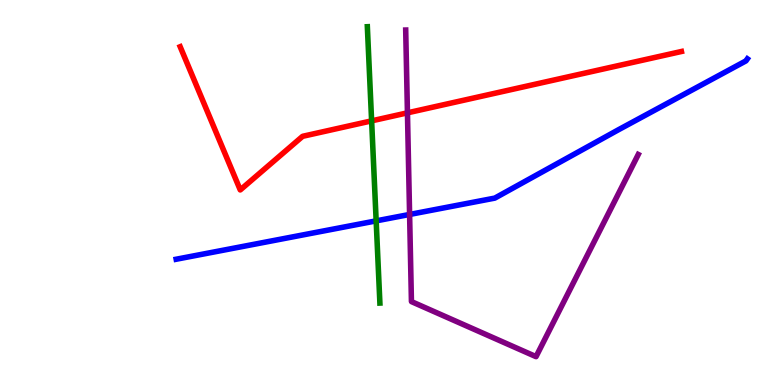[{'lines': ['blue', 'red'], 'intersections': []}, {'lines': ['green', 'red'], 'intersections': [{'x': 4.8, 'y': 6.86}]}, {'lines': ['purple', 'red'], 'intersections': [{'x': 5.26, 'y': 7.07}]}, {'lines': ['blue', 'green'], 'intersections': [{'x': 4.85, 'y': 4.26}]}, {'lines': ['blue', 'purple'], 'intersections': [{'x': 5.29, 'y': 4.43}]}, {'lines': ['green', 'purple'], 'intersections': []}]